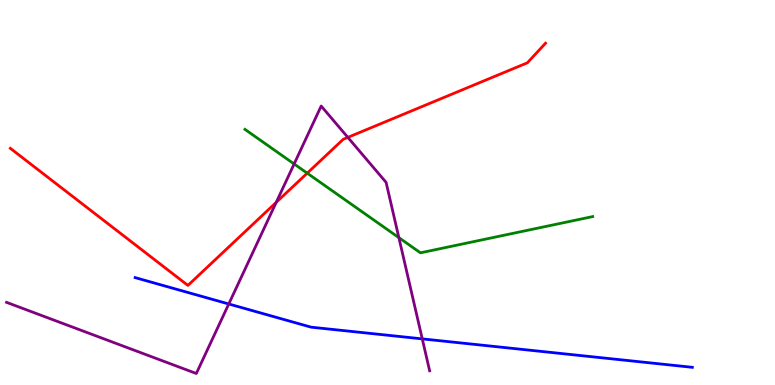[{'lines': ['blue', 'red'], 'intersections': []}, {'lines': ['green', 'red'], 'intersections': [{'x': 3.96, 'y': 5.5}]}, {'lines': ['purple', 'red'], 'intersections': [{'x': 3.56, 'y': 4.74}, {'x': 4.49, 'y': 6.43}]}, {'lines': ['blue', 'green'], 'intersections': []}, {'lines': ['blue', 'purple'], 'intersections': [{'x': 2.95, 'y': 2.1}, {'x': 5.45, 'y': 1.2}]}, {'lines': ['green', 'purple'], 'intersections': [{'x': 3.8, 'y': 5.74}, {'x': 5.15, 'y': 3.83}]}]